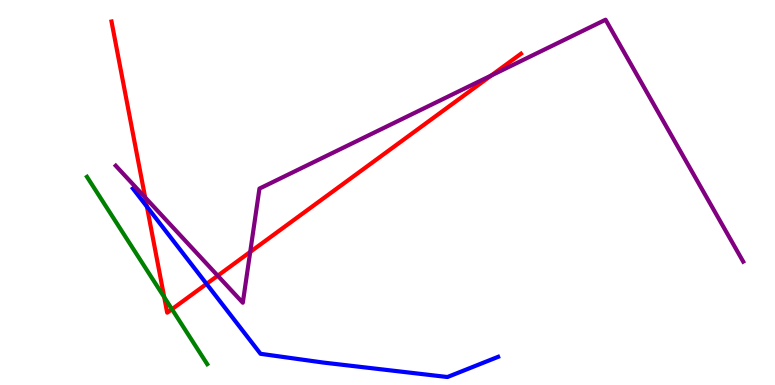[{'lines': ['blue', 'red'], 'intersections': [{'x': 1.9, 'y': 4.63}, {'x': 2.67, 'y': 2.63}]}, {'lines': ['green', 'red'], 'intersections': [{'x': 2.12, 'y': 2.28}, {'x': 2.22, 'y': 1.97}]}, {'lines': ['purple', 'red'], 'intersections': [{'x': 1.87, 'y': 4.87}, {'x': 2.81, 'y': 2.84}, {'x': 3.23, 'y': 3.46}, {'x': 6.34, 'y': 8.04}]}, {'lines': ['blue', 'green'], 'intersections': []}, {'lines': ['blue', 'purple'], 'intersections': []}, {'lines': ['green', 'purple'], 'intersections': []}]